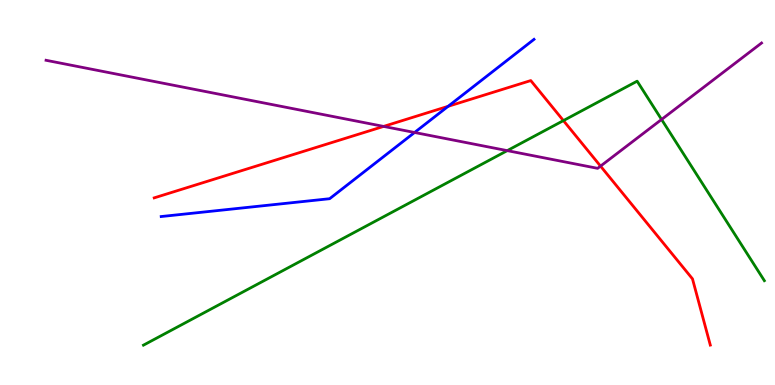[{'lines': ['blue', 'red'], 'intersections': [{'x': 5.78, 'y': 7.24}]}, {'lines': ['green', 'red'], 'intersections': [{'x': 7.27, 'y': 6.87}]}, {'lines': ['purple', 'red'], 'intersections': [{'x': 4.95, 'y': 6.72}, {'x': 7.75, 'y': 5.69}]}, {'lines': ['blue', 'green'], 'intersections': []}, {'lines': ['blue', 'purple'], 'intersections': [{'x': 5.35, 'y': 6.56}]}, {'lines': ['green', 'purple'], 'intersections': [{'x': 6.55, 'y': 6.09}, {'x': 8.54, 'y': 6.9}]}]